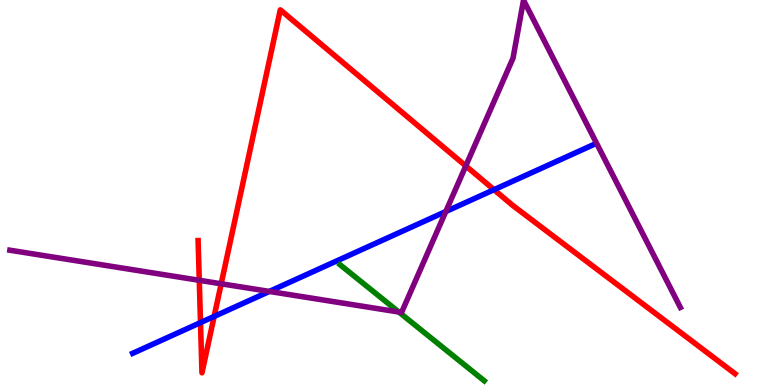[{'lines': ['blue', 'red'], 'intersections': [{'x': 2.59, 'y': 1.62}, {'x': 2.76, 'y': 1.78}, {'x': 6.37, 'y': 5.07}]}, {'lines': ['green', 'red'], 'intersections': []}, {'lines': ['purple', 'red'], 'intersections': [{'x': 2.57, 'y': 2.72}, {'x': 2.85, 'y': 2.63}, {'x': 6.01, 'y': 5.69}]}, {'lines': ['blue', 'green'], 'intersections': []}, {'lines': ['blue', 'purple'], 'intersections': [{'x': 3.48, 'y': 2.43}, {'x': 5.75, 'y': 4.51}]}, {'lines': ['green', 'purple'], 'intersections': [{'x': 5.15, 'y': 1.9}]}]